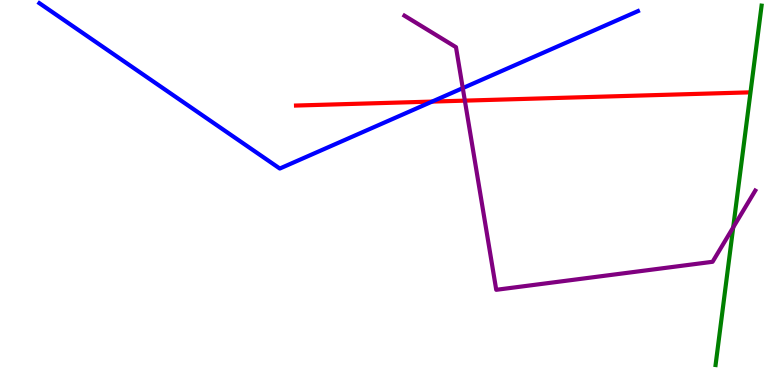[{'lines': ['blue', 'red'], 'intersections': [{'x': 5.58, 'y': 7.36}]}, {'lines': ['green', 'red'], 'intersections': []}, {'lines': ['purple', 'red'], 'intersections': [{'x': 6.0, 'y': 7.39}]}, {'lines': ['blue', 'green'], 'intersections': []}, {'lines': ['blue', 'purple'], 'intersections': [{'x': 5.97, 'y': 7.71}]}, {'lines': ['green', 'purple'], 'intersections': [{'x': 9.46, 'y': 4.09}]}]